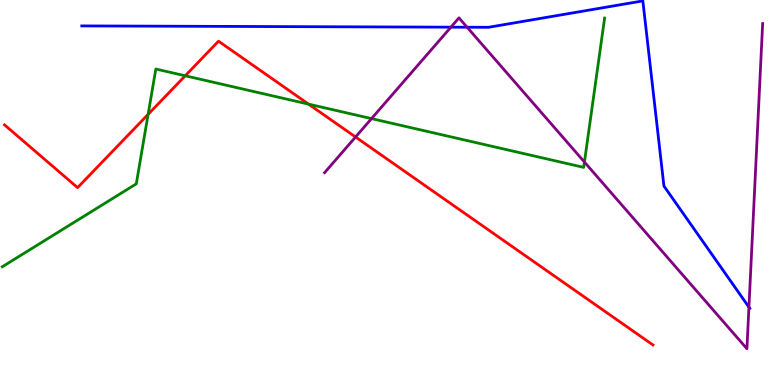[{'lines': ['blue', 'red'], 'intersections': []}, {'lines': ['green', 'red'], 'intersections': [{'x': 1.91, 'y': 7.03}, {'x': 2.39, 'y': 8.03}, {'x': 3.98, 'y': 7.3}]}, {'lines': ['purple', 'red'], 'intersections': [{'x': 4.59, 'y': 6.44}]}, {'lines': ['blue', 'green'], 'intersections': []}, {'lines': ['blue', 'purple'], 'intersections': [{'x': 5.82, 'y': 9.29}, {'x': 6.03, 'y': 9.29}, {'x': 9.66, 'y': 2.02}]}, {'lines': ['green', 'purple'], 'intersections': [{'x': 4.79, 'y': 6.92}, {'x': 7.54, 'y': 5.79}]}]